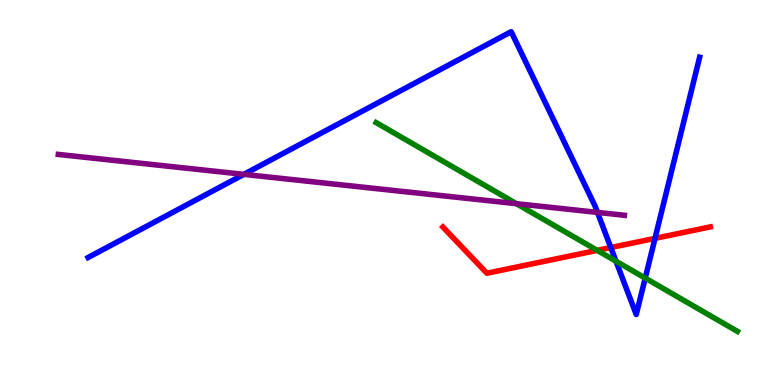[{'lines': ['blue', 'red'], 'intersections': [{'x': 7.88, 'y': 3.57}, {'x': 8.45, 'y': 3.81}]}, {'lines': ['green', 'red'], 'intersections': [{'x': 7.71, 'y': 3.5}]}, {'lines': ['purple', 'red'], 'intersections': []}, {'lines': ['blue', 'green'], 'intersections': [{'x': 7.95, 'y': 3.22}, {'x': 8.33, 'y': 2.78}]}, {'lines': ['blue', 'purple'], 'intersections': [{'x': 3.15, 'y': 5.47}, {'x': 7.71, 'y': 4.48}]}, {'lines': ['green', 'purple'], 'intersections': [{'x': 6.66, 'y': 4.71}]}]